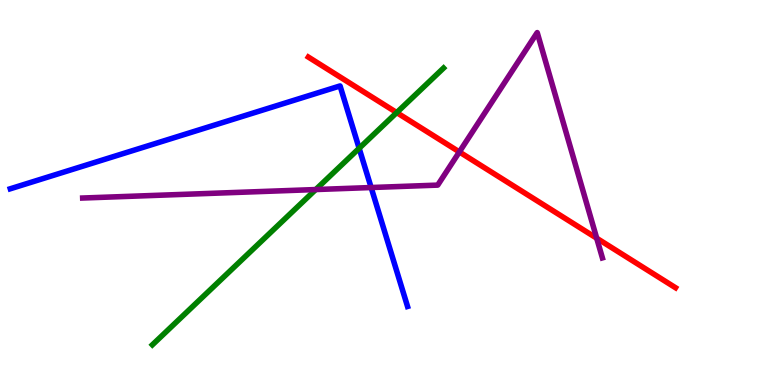[{'lines': ['blue', 'red'], 'intersections': []}, {'lines': ['green', 'red'], 'intersections': [{'x': 5.12, 'y': 7.08}]}, {'lines': ['purple', 'red'], 'intersections': [{'x': 5.93, 'y': 6.05}, {'x': 7.7, 'y': 3.81}]}, {'lines': ['blue', 'green'], 'intersections': [{'x': 4.63, 'y': 6.15}]}, {'lines': ['blue', 'purple'], 'intersections': [{'x': 4.79, 'y': 5.13}]}, {'lines': ['green', 'purple'], 'intersections': [{'x': 4.07, 'y': 5.08}]}]